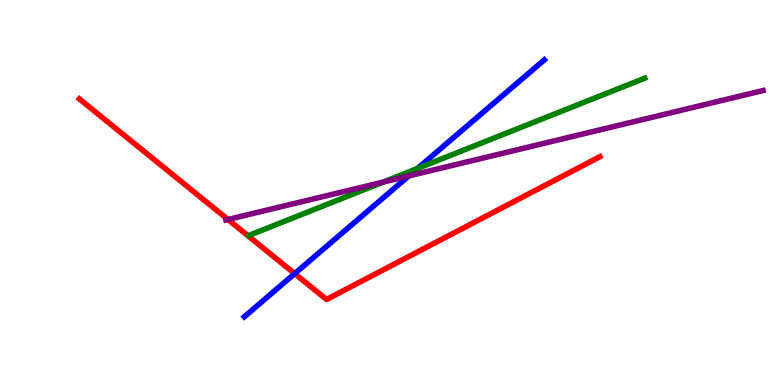[{'lines': ['blue', 'red'], 'intersections': [{'x': 3.8, 'y': 2.89}]}, {'lines': ['green', 'red'], 'intersections': []}, {'lines': ['purple', 'red'], 'intersections': [{'x': 2.94, 'y': 4.3}]}, {'lines': ['blue', 'green'], 'intersections': [{'x': 5.39, 'y': 5.62}]}, {'lines': ['blue', 'purple'], 'intersections': [{'x': 5.27, 'y': 5.43}]}, {'lines': ['green', 'purple'], 'intersections': [{'x': 4.94, 'y': 5.27}]}]